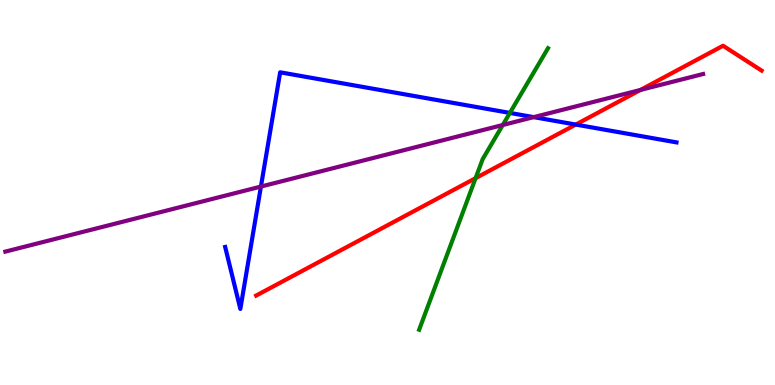[{'lines': ['blue', 'red'], 'intersections': [{'x': 7.43, 'y': 6.76}]}, {'lines': ['green', 'red'], 'intersections': [{'x': 6.14, 'y': 5.37}]}, {'lines': ['purple', 'red'], 'intersections': [{'x': 8.26, 'y': 7.66}]}, {'lines': ['blue', 'green'], 'intersections': [{'x': 6.58, 'y': 7.07}]}, {'lines': ['blue', 'purple'], 'intersections': [{'x': 3.37, 'y': 5.15}, {'x': 6.89, 'y': 6.96}]}, {'lines': ['green', 'purple'], 'intersections': [{'x': 6.49, 'y': 6.75}]}]